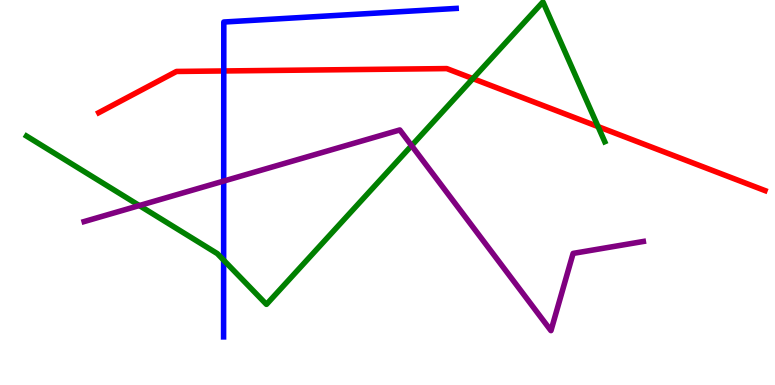[{'lines': ['blue', 'red'], 'intersections': [{'x': 2.89, 'y': 8.16}]}, {'lines': ['green', 'red'], 'intersections': [{'x': 6.1, 'y': 7.96}, {'x': 7.72, 'y': 6.71}]}, {'lines': ['purple', 'red'], 'intersections': []}, {'lines': ['blue', 'green'], 'intersections': [{'x': 2.89, 'y': 3.24}]}, {'lines': ['blue', 'purple'], 'intersections': [{'x': 2.89, 'y': 5.3}]}, {'lines': ['green', 'purple'], 'intersections': [{'x': 1.8, 'y': 4.66}, {'x': 5.31, 'y': 6.22}]}]